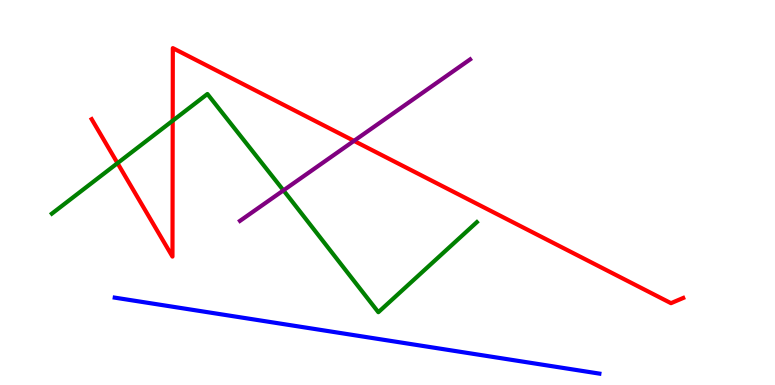[{'lines': ['blue', 'red'], 'intersections': []}, {'lines': ['green', 'red'], 'intersections': [{'x': 1.52, 'y': 5.76}, {'x': 2.23, 'y': 6.86}]}, {'lines': ['purple', 'red'], 'intersections': [{'x': 4.57, 'y': 6.34}]}, {'lines': ['blue', 'green'], 'intersections': []}, {'lines': ['blue', 'purple'], 'intersections': []}, {'lines': ['green', 'purple'], 'intersections': [{'x': 3.66, 'y': 5.06}]}]